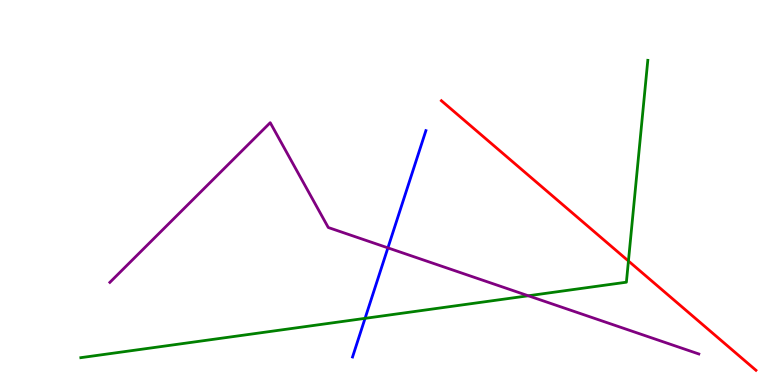[{'lines': ['blue', 'red'], 'intersections': []}, {'lines': ['green', 'red'], 'intersections': [{'x': 8.11, 'y': 3.22}]}, {'lines': ['purple', 'red'], 'intersections': []}, {'lines': ['blue', 'green'], 'intersections': [{'x': 4.71, 'y': 1.73}]}, {'lines': ['blue', 'purple'], 'intersections': [{'x': 5.01, 'y': 3.56}]}, {'lines': ['green', 'purple'], 'intersections': [{'x': 6.82, 'y': 2.32}]}]